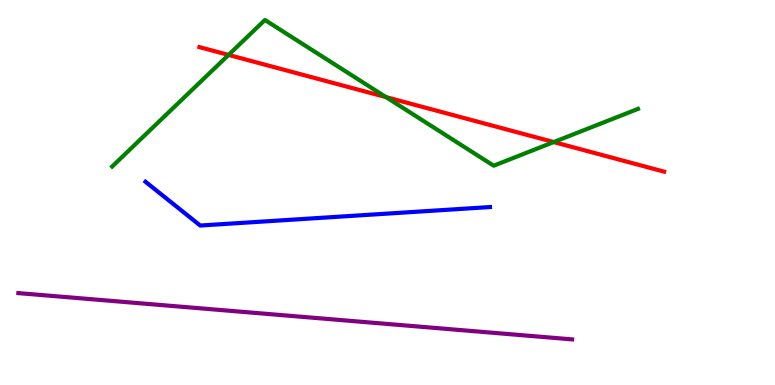[{'lines': ['blue', 'red'], 'intersections': []}, {'lines': ['green', 'red'], 'intersections': [{'x': 2.95, 'y': 8.57}, {'x': 4.98, 'y': 7.48}, {'x': 7.14, 'y': 6.31}]}, {'lines': ['purple', 'red'], 'intersections': []}, {'lines': ['blue', 'green'], 'intersections': []}, {'lines': ['blue', 'purple'], 'intersections': []}, {'lines': ['green', 'purple'], 'intersections': []}]